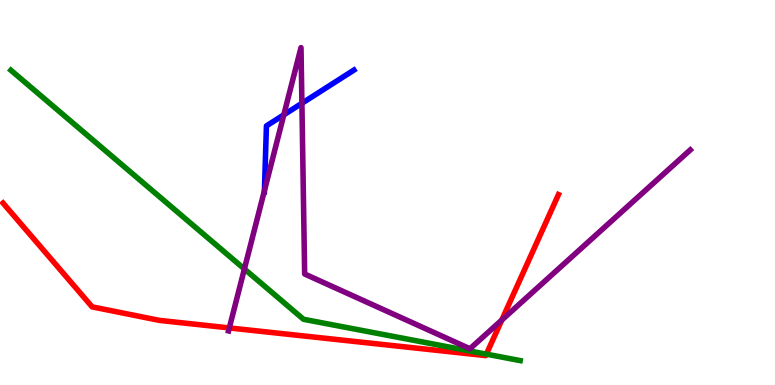[{'lines': ['blue', 'red'], 'intersections': []}, {'lines': ['green', 'red'], 'intersections': [{'x': 6.28, 'y': 0.801}]}, {'lines': ['purple', 'red'], 'intersections': [{'x': 2.96, 'y': 1.48}, {'x': 6.47, 'y': 1.69}]}, {'lines': ['blue', 'green'], 'intersections': []}, {'lines': ['blue', 'purple'], 'intersections': [{'x': 3.41, 'y': 5.05}, {'x': 3.66, 'y': 7.02}, {'x': 3.9, 'y': 7.32}]}, {'lines': ['green', 'purple'], 'intersections': [{'x': 3.15, 'y': 3.01}]}]